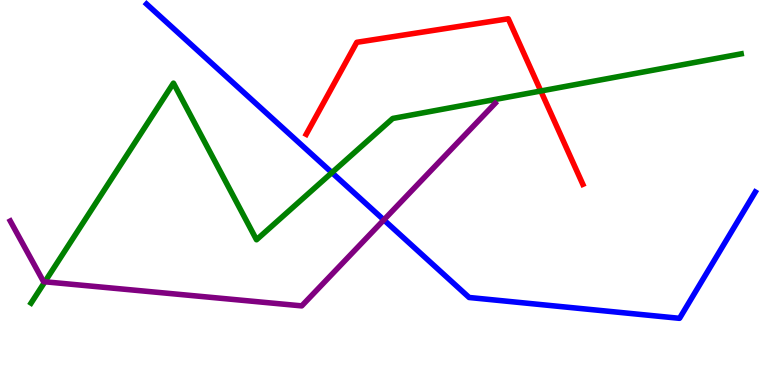[{'lines': ['blue', 'red'], 'intersections': []}, {'lines': ['green', 'red'], 'intersections': [{'x': 6.98, 'y': 7.64}]}, {'lines': ['purple', 'red'], 'intersections': []}, {'lines': ['blue', 'green'], 'intersections': [{'x': 4.28, 'y': 5.52}]}, {'lines': ['blue', 'purple'], 'intersections': [{'x': 4.95, 'y': 4.29}]}, {'lines': ['green', 'purple'], 'intersections': [{'x': 0.579, 'y': 2.68}]}]